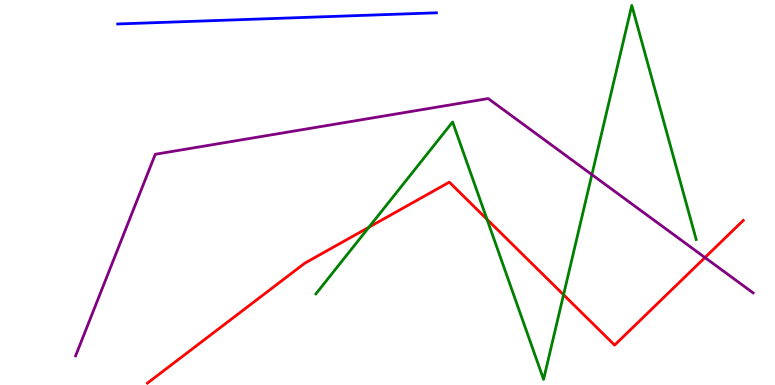[{'lines': ['blue', 'red'], 'intersections': []}, {'lines': ['green', 'red'], 'intersections': [{'x': 4.76, 'y': 4.1}, {'x': 6.28, 'y': 4.3}, {'x': 7.27, 'y': 2.34}]}, {'lines': ['purple', 'red'], 'intersections': [{'x': 9.1, 'y': 3.31}]}, {'lines': ['blue', 'green'], 'intersections': []}, {'lines': ['blue', 'purple'], 'intersections': []}, {'lines': ['green', 'purple'], 'intersections': [{'x': 7.64, 'y': 5.46}]}]